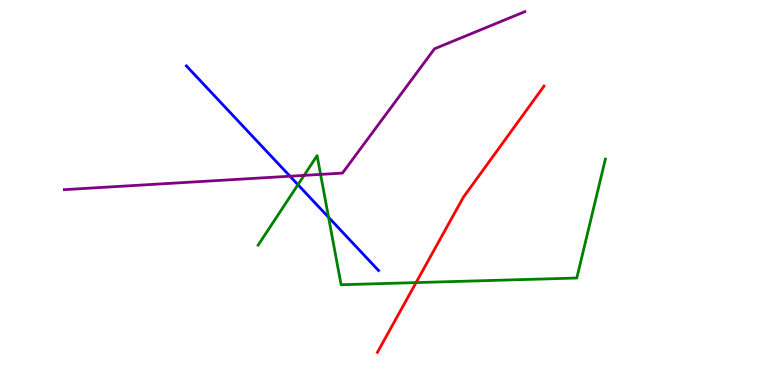[{'lines': ['blue', 'red'], 'intersections': []}, {'lines': ['green', 'red'], 'intersections': [{'x': 5.37, 'y': 2.66}]}, {'lines': ['purple', 'red'], 'intersections': []}, {'lines': ['blue', 'green'], 'intersections': [{'x': 3.84, 'y': 5.2}, {'x': 4.24, 'y': 4.36}]}, {'lines': ['blue', 'purple'], 'intersections': [{'x': 3.74, 'y': 5.42}]}, {'lines': ['green', 'purple'], 'intersections': [{'x': 3.92, 'y': 5.44}, {'x': 4.14, 'y': 5.47}]}]